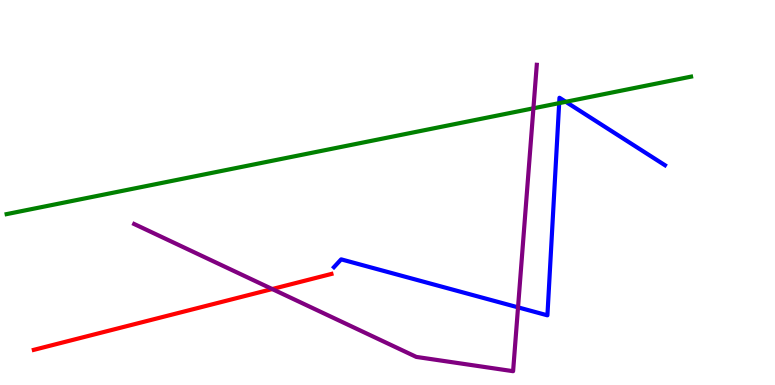[{'lines': ['blue', 'red'], 'intersections': []}, {'lines': ['green', 'red'], 'intersections': []}, {'lines': ['purple', 'red'], 'intersections': [{'x': 3.51, 'y': 2.49}]}, {'lines': ['blue', 'green'], 'intersections': [{'x': 7.22, 'y': 7.32}, {'x': 7.3, 'y': 7.36}]}, {'lines': ['blue', 'purple'], 'intersections': [{'x': 6.68, 'y': 2.02}]}, {'lines': ['green', 'purple'], 'intersections': [{'x': 6.88, 'y': 7.19}]}]